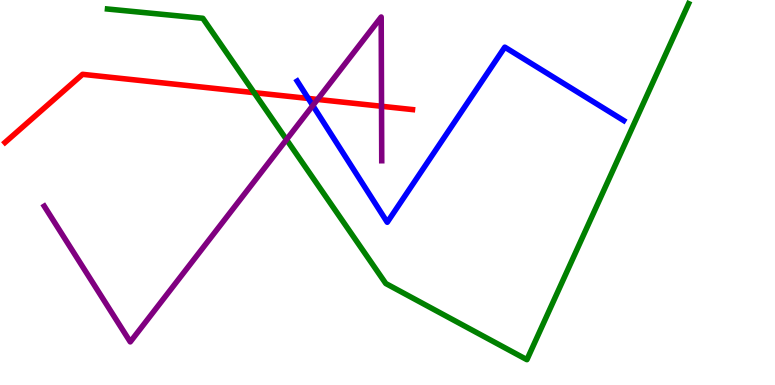[{'lines': ['blue', 'red'], 'intersections': [{'x': 3.98, 'y': 7.44}]}, {'lines': ['green', 'red'], 'intersections': [{'x': 3.28, 'y': 7.59}]}, {'lines': ['purple', 'red'], 'intersections': [{'x': 4.1, 'y': 7.42}, {'x': 4.92, 'y': 7.24}]}, {'lines': ['blue', 'green'], 'intersections': []}, {'lines': ['blue', 'purple'], 'intersections': [{'x': 4.04, 'y': 7.26}]}, {'lines': ['green', 'purple'], 'intersections': [{'x': 3.7, 'y': 6.37}]}]